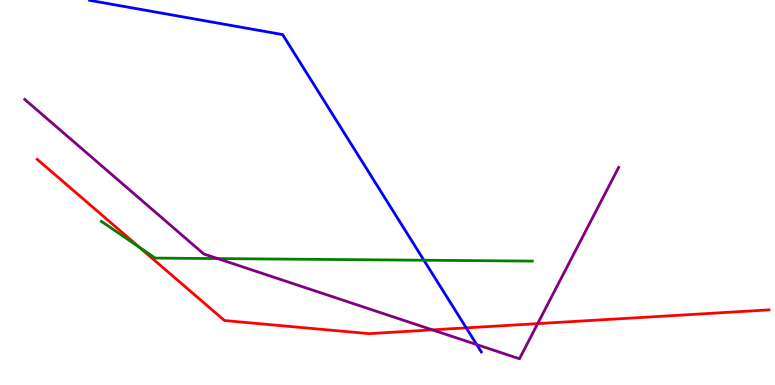[{'lines': ['blue', 'red'], 'intersections': [{'x': 6.02, 'y': 1.48}]}, {'lines': ['green', 'red'], 'intersections': [{'x': 1.8, 'y': 3.58}]}, {'lines': ['purple', 'red'], 'intersections': [{'x': 5.58, 'y': 1.43}, {'x': 6.94, 'y': 1.59}]}, {'lines': ['blue', 'green'], 'intersections': [{'x': 5.47, 'y': 3.24}]}, {'lines': ['blue', 'purple'], 'intersections': [{'x': 6.15, 'y': 1.05}]}, {'lines': ['green', 'purple'], 'intersections': [{'x': 2.81, 'y': 3.28}]}]